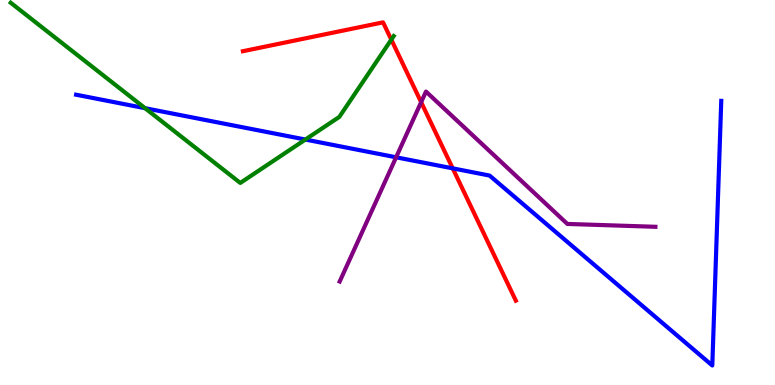[{'lines': ['blue', 'red'], 'intersections': [{'x': 5.84, 'y': 5.63}]}, {'lines': ['green', 'red'], 'intersections': [{'x': 5.05, 'y': 8.97}]}, {'lines': ['purple', 'red'], 'intersections': [{'x': 5.43, 'y': 7.35}]}, {'lines': ['blue', 'green'], 'intersections': [{'x': 1.87, 'y': 7.19}, {'x': 3.94, 'y': 6.38}]}, {'lines': ['blue', 'purple'], 'intersections': [{'x': 5.11, 'y': 5.91}]}, {'lines': ['green', 'purple'], 'intersections': []}]